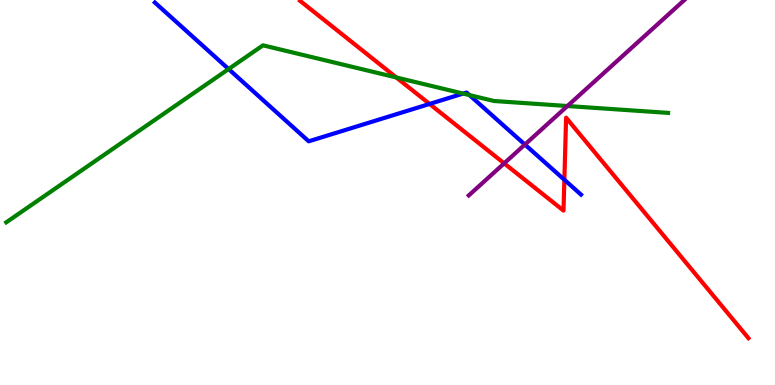[{'lines': ['blue', 'red'], 'intersections': [{'x': 5.54, 'y': 7.3}, {'x': 7.28, 'y': 5.33}]}, {'lines': ['green', 'red'], 'intersections': [{'x': 5.11, 'y': 7.99}]}, {'lines': ['purple', 'red'], 'intersections': [{'x': 6.51, 'y': 5.76}]}, {'lines': ['blue', 'green'], 'intersections': [{'x': 2.95, 'y': 8.21}, {'x': 5.98, 'y': 7.57}, {'x': 6.06, 'y': 7.53}]}, {'lines': ['blue', 'purple'], 'intersections': [{'x': 6.77, 'y': 6.25}]}, {'lines': ['green', 'purple'], 'intersections': [{'x': 7.32, 'y': 7.25}]}]